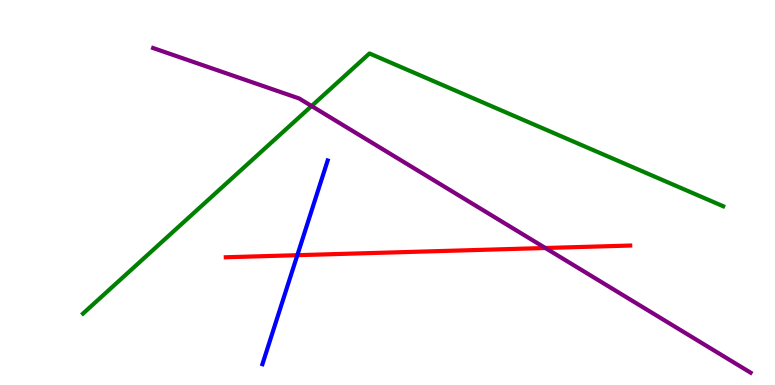[{'lines': ['blue', 'red'], 'intersections': [{'x': 3.84, 'y': 3.37}]}, {'lines': ['green', 'red'], 'intersections': []}, {'lines': ['purple', 'red'], 'intersections': [{'x': 7.04, 'y': 3.56}]}, {'lines': ['blue', 'green'], 'intersections': []}, {'lines': ['blue', 'purple'], 'intersections': []}, {'lines': ['green', 'purple'], 'intersections': [{'x': 4.02, 'y': 7.25}]}]